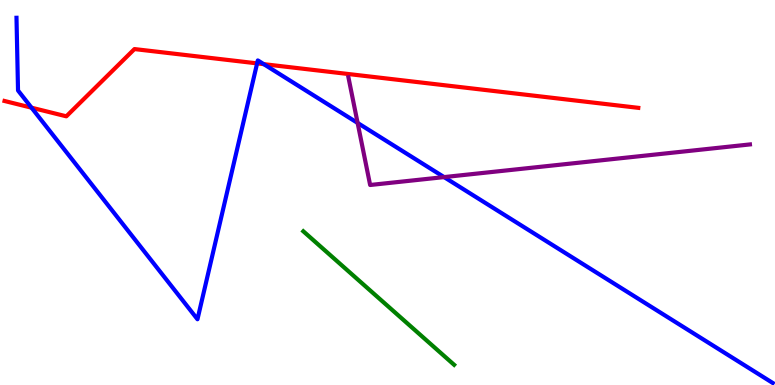[{'lines': ['blue', 'red'], 'intersections': [{'x': 0.407, 'y': 7.2}, {'x': 3.32, 'y': 8.35}, {'x': 3.4, 'y': 8.33}]}, {'lines': ['green', 'red'], 'intersections': []}, {'lines': ['purple', 'red'], 'intersections': []}, {'lines': ['blue', 'green'], 'intersections': []}, {'lines': ['blue', 'purple'], 'intersections': [{'x': 4.61, 'y': 6.81}, {'x': 5.73, 'y': 5.4}]}, {'lines': ['green', 'purple'], 'intersections': []}]